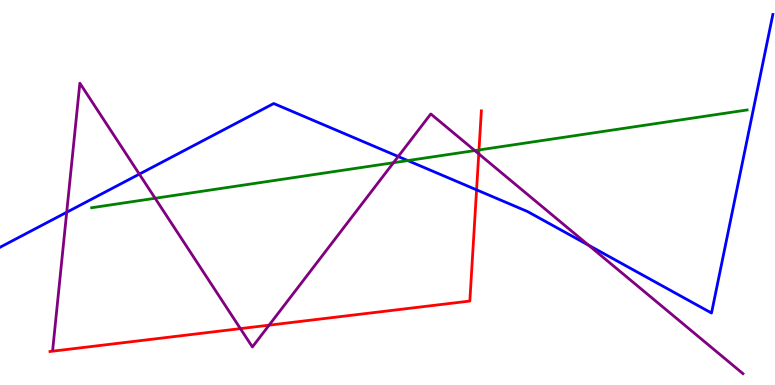[{'lines': ['blue', 'red'], 'intersections': [{'x': 6.15, 'y': 5.07}]}, {'lines': ['green', 'red'], 'intersections': [{'x': 6.18, 'y': 6.1}]}, {'lines': ['purple', 'red'], 'intersections': [{'x': 3.1, 'y': 1.46}, {'x': 3.47, 'y': 1.55}, {'x': 6.18, 'y': 6.0}]}, {'lines': ['blue', 'green'], 'intersections': [{'x': 5.26, 'y': 5.83}]}, {'lines': ['blue', 'purple'], 'intersections': [{'x': 0.861, 'y': 4.49}, {'x': 1.8, 'y': 5.48}, {'x': 5.14, 'y': 5.94}, {'x': 7.59, 'y': 3.63}]}, {'lines': ['green', 'purple'], 'intersections': [{'x': 2.0, 'y': 4.85}, {'x': 5.08, 'y': 5.77}, {'x': 6.13, 'y': 6.09}]}]